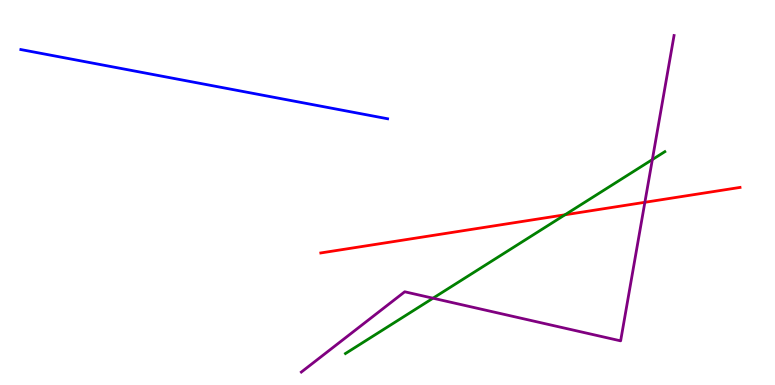[{'lines': ['blue', 'red'], 'intersections': []}, {'lines': ['green', 'red'], 'intersections': [{'x': 7.29, 'y': 4.42}]}, {'lines': ['purple', 'red'], 'intersections': [{'x': 8.32, 'y': 4.75}]}, {'lines': ['blue', 'green'], 'intersections': []}, {'lines': ['blue', 'purple'], 'intersections': []}, {'lines': ['green', 'purple'], 'intersections': [{'x': 5.59, 'y': 2.25}, {'x': 8.42, 'y': 5.86}]}]